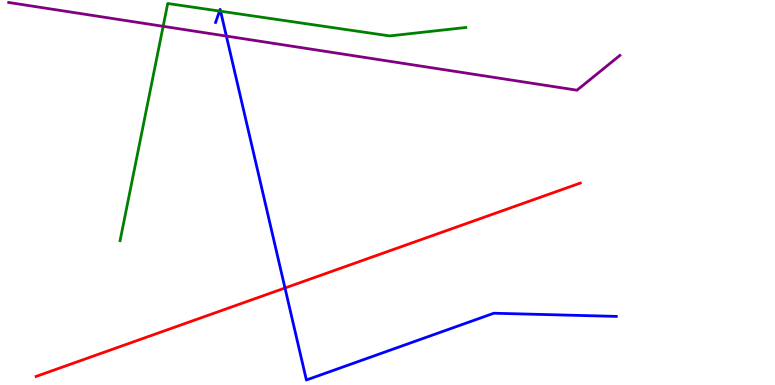[{'lines': ['blue', 'red'], 'intersections': [{'x': 3.68, 'y': 2.52}]}, {'lines': ['green', 'red'], 'intersections': []}, {'lines': ['purple', 'red'], 'intersections': []}, {'lines': ['blue', 'green'], 'intersections': [{'x': 2.83, 'y': 9.71}, {'x': 2.85, 'y': 9.71}]}, {'lines': ['blue', 'purple'], 'intersections': [{'x': 2.92, 'y': 9.06}]}, {'lines': ['green', 'purple'], 'intersections': [{'x': 2.11, 'y': 9.32}]}]